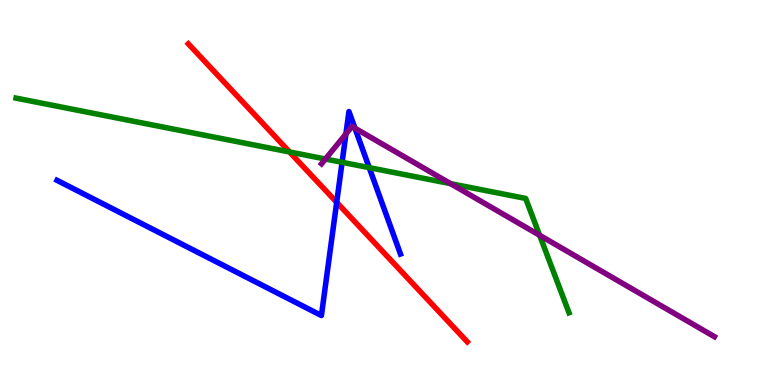[{'lines': ['blue', 'red'], 'intersections': [{'x': 4.34, 'y': 4.74}]}, {'lines': ['green', 'red'], 'intersections': [{'x': 3.74, 'y': 6.05}]}, {'lines': ['purple', 'red'], 'intersections': []}, {'lines': ['blue', 'green'], 'intersections': [{'x': 4.41, 'y': 5.78}, {'x': 4.76, 'y': 5.65}]}, {'lines': ['blue', 'purple'], 'intersections': [{'x': 4.46, 'y': 6.52}, {'x': 4.58, 'y': 6.67}]}, {'lines': ['green', 'purple'], 'intersections': [{'x': 4.2, 'y': 5.87}, {'x': 5.81, 'y': 5.23}, {'x': 6.96, 'y': 3.89}]}]